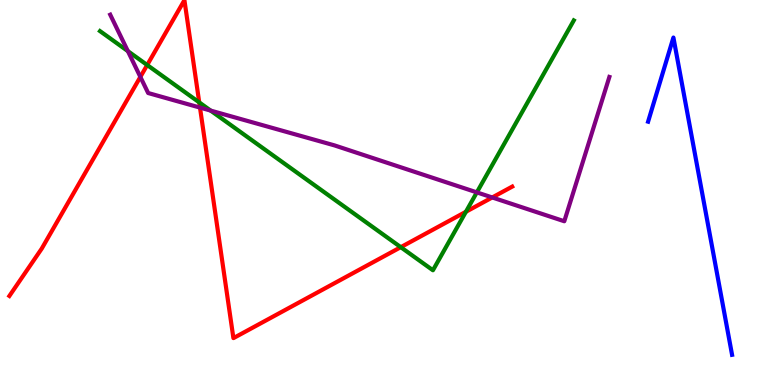[{'lines': ['blue', 'red'], 'intersections': []}, {'lines': ['green', 'red'], 'intersections': [{'x': 1.9, 'y': 8.31}, {'x': 2.57, 'y': 7.34}, {'x': 5.17, 'y': 3.58}, {'x': 6.01, 'y': 4.5}]}, {'lines': ['purple', 'red'], 'intersections': [{'x': 1.81, 'y': 8.0}, {'x': 2.58, 'y': 7.21}, {'x': 6.35, 'y': 4.87}]}, {'lines': ['blue', 'green'], 'intersections': []}, {'lines': ['blue', 'purple'], 'intersections': []}, {'lines': ['green', 'purple'], 'intersections': [{'x': 1.65, 'y': 8.67}, {'x': 2.72, 'y': 7.13}, {'x': 6.15, 'y': 5.0}]}]